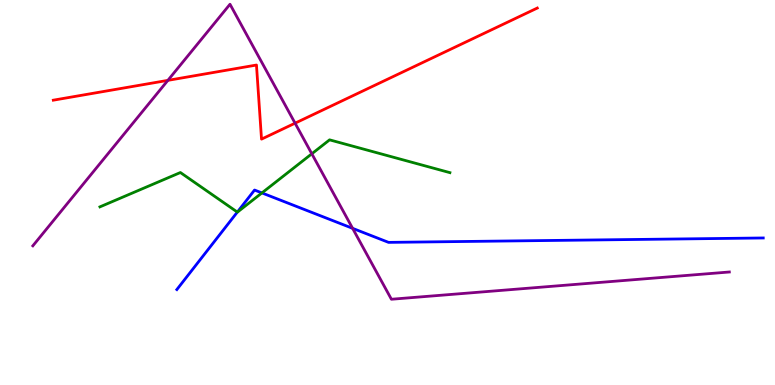[{'lines': ['blue', 'red'], 'intersections': []}, {'lines': ['green', 'red'], 'intersections': []}, {'lines': ['purple', 'red'], 'intersections': [{'x': 2.17, 'y': 7.91}, {'x': 3.81, 'y': 6.8}]}, {'lines': ['blue', 'green'], 'intersections': [{'x': 3.06, 'y': 4.49}, {'x': 3.38, 'y': 4.99}]}, {'lines': ['blue', 'purple'], 'intersections': [{'x': 4.55, 'y': 4.07}]}, {'lines': ['green', 'purple'], 'intersections': [{'x': 4.02, 'y': 6.01}]}]